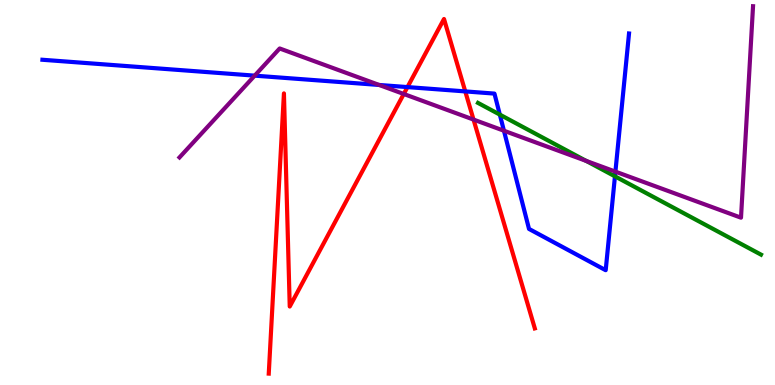[{'lines': ['blue', 'red'], 'intersections': [{'x': 5.26, 'y': 7.74}, {'x': 6.0, 'y': 7.63}]}, {'lines': ['green', 'red'], 'intersections': []}, {'lines': ['purple', 'red'], 'intersections': [{'x': 5.21, 'y': 7.56}, {'x': 6.11, 'y': 6.89}]}, {'lines': ['blue', 'green'], 'intersections': [{'x': 6.45, 'y': 7.02}, {'x': 7.93, 'y': 5.42}]}, {'lines': ['blue', 'purple'], 'intersections': [{'x': 3.29, 'y': 8.04}, {'x': 4.89, 'y': 7.79}, {'x': 6.5, 'y': 6.6}, {'x': 7.94, 'y': 5.54}]}, {'lines': ['green', 'purple'], 'intersections': [{'x': 7.56, 'y': 5.82}]}]